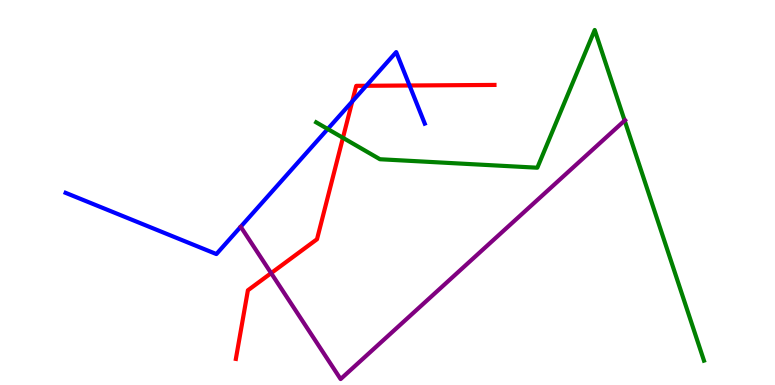[{'lines': ['blue', 'red'], 'intersections': [{'x': 4.54, 'y': 7.36}, {'x': 4.73, 'y': 7.77}, {'x': 5.28, 'y': 7.78}]}, {'lines': ['green', 'red'], 'intersections': [{'x': 4.43, 'y': 6.42}]}, {'lines': ['purple', 'red'], 'intersections': [{'x': 3.5, 'y': 2.91}]}, {'lines': ['blue', 'green'], 'intersections': [{'x': 4.23, 'y': 6.65}]}, {'lines': ['blue', 'purple'], 'intersections': []}, {'lines': ['green', 'purple'], 'intersections': [{'x': 8.06, 'y': 6.87}]}]